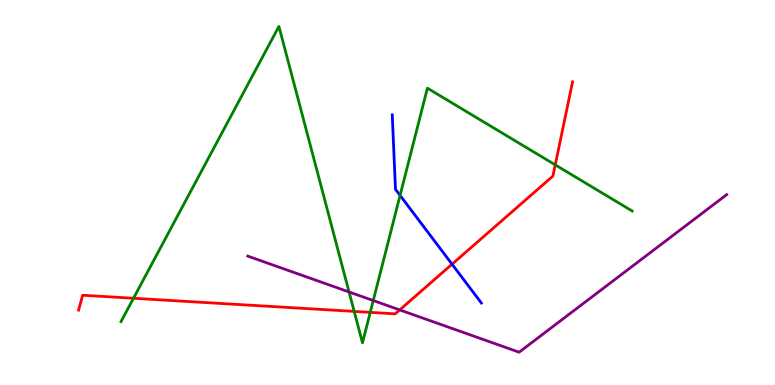[{'lines': ['blue', 'red'], 'intersections': [{'x': 5.83, 'y': 3.14}]}, {'lines': ['green', 'red'], 'intersections': [{'x': 1.72, 'y': 2.25}, {'x': 4.57, 'y': 1.91}, {'x': 4.78, 'y': 1.89}, {'x': 7.16, 'y': 5.72}]}, {'lines': ['purple', 'red'], 'intersections': [{'x': 5.16, 'y': 1.95}]}, {'lines': ['blue', 'green'], 'intersections': [{'x': 5.16, 'y': 4.93}]}, {'lines': ['blue', 'purple'], 'intersections': []}, {'lines': ['green', 'purple'], 'intersections': [{'x': 4.5, 'y': 2.42}, {'x': 4.82, 'y': 2.19}]}]